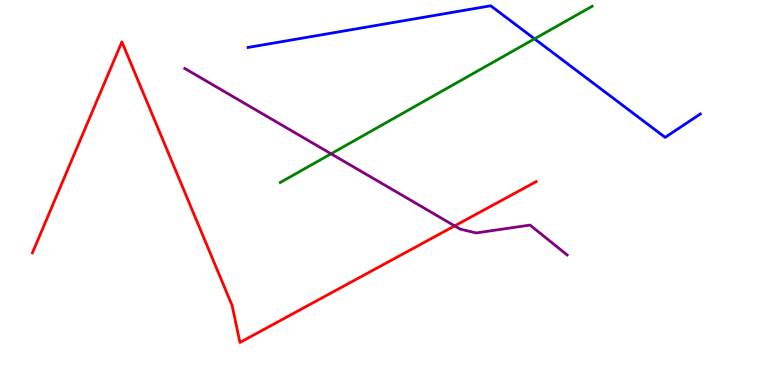[{'lines': ['blue', 'red'], 'intersections': []}, {'lines': ['green', 'red'], 'intersections': []}, {'lines': ['purple', 'red'], 'intersections': [{'x': 5.87, 'y': 4.13}]}, {'lines': ['blue', 'green'], 'intersections': [{'x': 6.9, 'y': 8.99}]}, {'lines': ['blue', 'purple'], 'intersections': []}, {'lines': ['green', 'purple'], 'intersections': [{'x': 4.27, 'y': 6.01}]}]